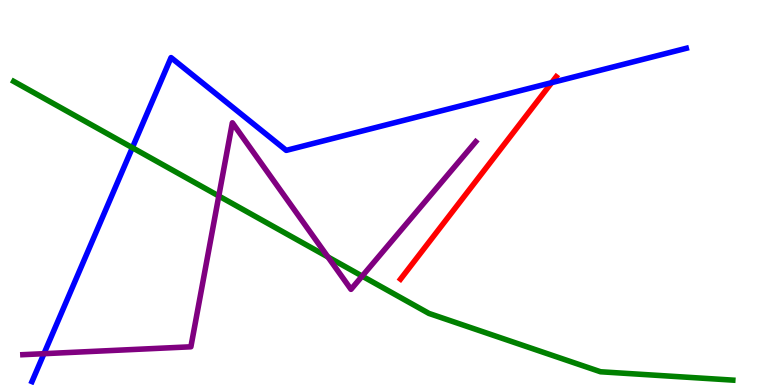[{'lines': ['blue', 'red'], 'intersections': [{'x': 7.12, 'y': 7.85}]}, {'lines': ['green', 'red'], 'intersections': []}, {'lines': ['purple', 'red'], 'intersections': []}, {'lines': ['blue', 'green'], 'intersections': [{'x': 1.71, 'y': 6.16}]}, {'lines': ['blue', 'purple'], 'intersections': [{'x': 0.567, 'y': 0.813}]}, {'lines': ['green', 'purple'], 'intersections': [{'x': 2.82, 'y': 4.91}, {'x': 4.23, 'y': 3.33}, {'x': 4.67, 'y': 2.83}]}]